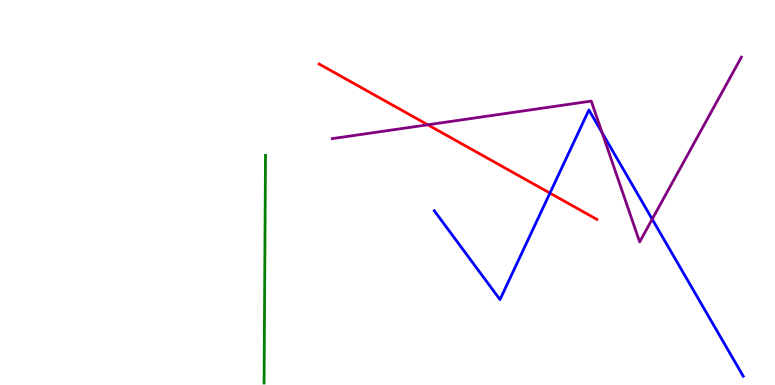[{'lines': ['blue', 'red'], 'intersections': [{'x': 7.1, 'y': 4.98}]}, {'lines': ['green', 'red'], 'intersections': []}, {'lines': ['purple', 'red'], 'intersections': [{'x': 5.52, 'y': 6.76}]}, {'lines': ['blue', 'green'], 'intersections': []}, {'lines': ['blue', 'purple'], 'intersections': [{'x': 7.77, 'y': 6.55}, {'x': 8.42, 'y': 4.31}]}, {'lines': ['green', 'purple'], 'intersections': []}]